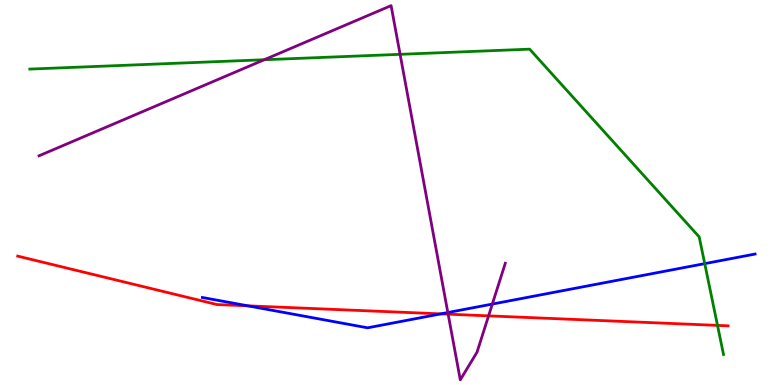[{'lines': ['blue', 'red'], 'intersections': [{'x': 3.2, 'y': 2.06}, {'x': 5.69, 'y': 1.85}]}, {'lines': ['green', 'red'], 'intersections': [{'x': 9.26, 'y': 1.55}]}, {'lines': ['purple', 'red'], 'intersections': [{'x': 5.78, 'y': 1.84}, {'x': 6.3, 'y': 1.8}]}, {'lines': ['blue', 'green'], 'intersections': [{'x': 9.09, 'y': 3.15}]}, {'lines': ['blue', 'purple'], 'intersections': [{'x': 5.78, 'y': 1.88}, {'x': 6.35, 'y': 2.1}]}, {'lines': ['green', 'purple'], 'intersections': [{'x': 3.41, 'y': 8.45}, {'x': 5.16, 'y': 8.59}]}]